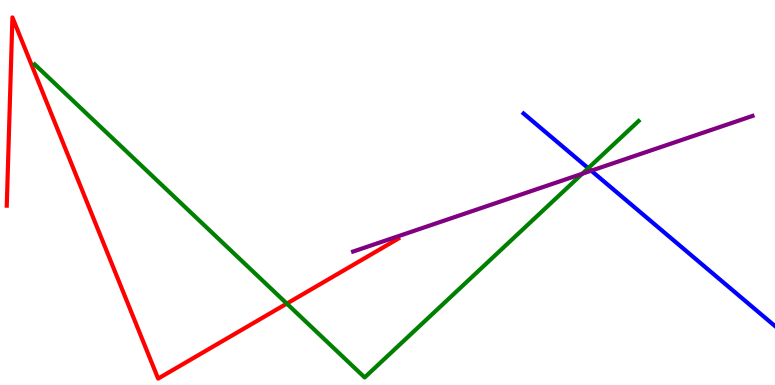[{'lines': ['blue', 'red'], 'intersections': []}, {'lines': ['green', 'red'], 'intersections': [{'x': 3.7, 'y': 2.11}]}, {'lines': ['purple', 'red'], 'intersections': []}, {'lines': ['blue', 'green'], 'intersections': [{'x': 7.59, 'y': 5.63}]}, {'lines': ['blue', 'purple'], 'intersections': [{'x': 7.63, 'y': 5.57}]}, {'lines': ['green', 'purple'], 'intersections': [{'x': 7.51, 'y': 5.49}]}]